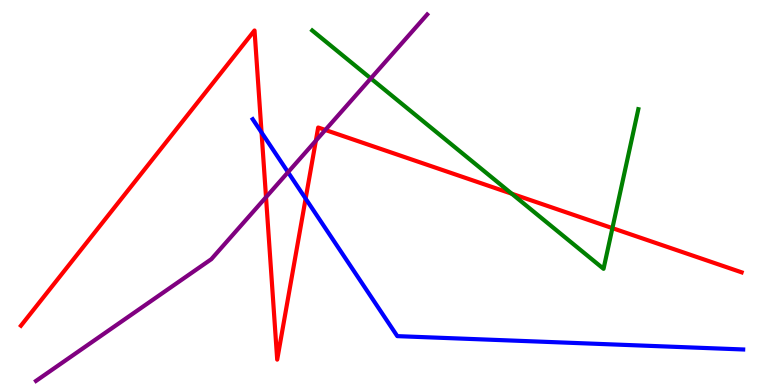[{'lines': ['blue', 'red'], 'intersections': [{'x': 3.37, 'y': 6.56}, {'x': 3.94, 'y': 4.84}]}, {'lines': ['green', 'red'], 'intersections': [{'x': 6.6, 'y': 4.97}, {'x': 7.9, 'y': 4.07}]}, {'lines': ['purple', 'red'], 'intersections': [{'x': 3.43, 'y': 4.88}, {'x': 4.08, 'y': 6.35}, {'x': 4.2, 'y': 6.62}]}, {'lines': ['blue', 'green'], 'intersections': []}, {'lines': ['blue', 'purple'], 'intersections': [{'x': 3.72, 'y': 5.53}]}, {'lines': ['green', 'purple'], 'intersections': [{'x': 4.78, 'y': 7.96}]}]